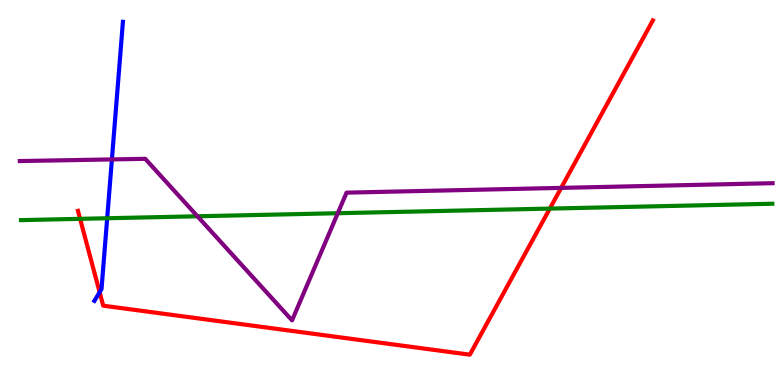[{'lines': ['blue', 'red'], 'intersections': [{'x': 1.29, 'y': 2.41}]}, {'lines': ['green', 'red'], 'intersections': [{'x': 1.03, 'y': 4.32}, {'x': 7.09, 'y': 4.58}]}, {'lines': ['purple', 'red'], 'intersections': [{'x': 7.24, 'y': 5.12}]}, {'lines': ['blue', 'green'], 'intersections': [{'x': 1.38, 'y': 4.33}]}, {'lines': ['blue', 'purple'], 'intersections': [{'x': 1.44, 'y': 5.86}]}, {'lines': ['green', 'purple'], 'intersections': [{'x': 2.55, 'y': 4.38}, {'x': 4.36, 'y': 4.46}]}]